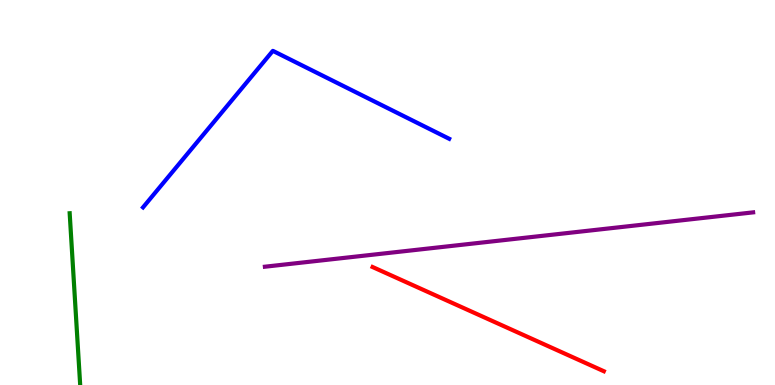[{'lines': ['blue', 'red'], 'intersections': []}, {'lines': ['green', 'red'], 'intersections': []}, {'lines': ['purple', 'red'], 'intersections': []}, {'lines': ['blue', 'green'], 'intersections': []}, {'lines': ['blue', 'purple'], 'intersections': []}, {'lines': ['green', 'purple'], 'intersections': []}]